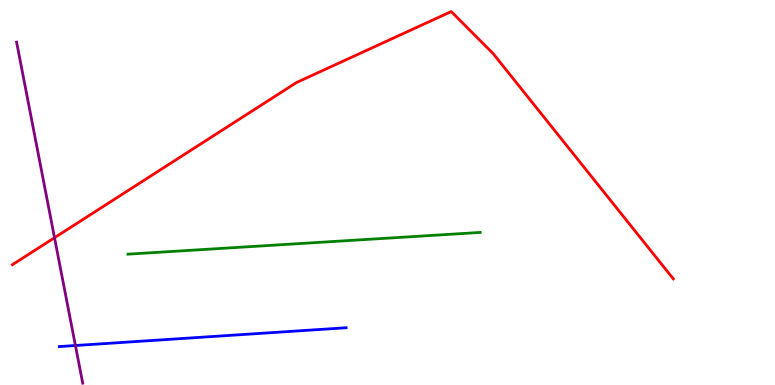[{'lines': ['blue', 'red'], 'intersections': []}, {'lines': ['green', 'red'], 'intersections': []}, {'lines': ['purple', 'red'], 'intersections': [{'x': 0.703, 'y': 3.83}]}, {'lines': ['blue', 'green'], 'intersections': []}, {'lines': ['blue', 'purple'], 'intersections': [{'x': 0.973, 'y': 1.03}]}, {'lines': ['green', 'purple'], 'intersections': []}]